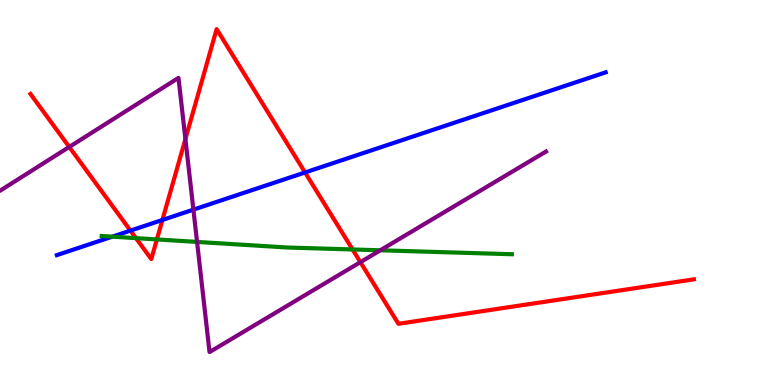[{'lines': ['blue', 'red'], 'intersections': [{'x': 1.68, 'y': 4.01}, {'x': 2.1, 'y': 4.29}, {'x': 3.94, 'y': 5.52}]}, {'lines': ['green', 'red'], 'intersections': [{'x': 1.75, 'y': 3.81}, {'x': 2.02, 'y': 3.78}, {'x': 4.55, 'y': 3.52}]}, {'lines': ['purple', 'red'], 'intersections': [{'x': 0.894, 'y': 6.18}, {'x': 2.39, 'y': 6.39}, {'x': 4.65, 'y': 3.19}]}, {'lines': ['blue', 'green'], 'intersections': [{'x': 1.45, 'y': 3.85}]}, {'lines': ['blue', 'purple'], 'intersections': [{'x': 2.5, 'y': 4.55}]}, {'lines': ['green', 'purple'], 'intersections': [{'x': 2.54, 'y': 3.72}, {'x': 4.91, 'y': 3.5}]}]